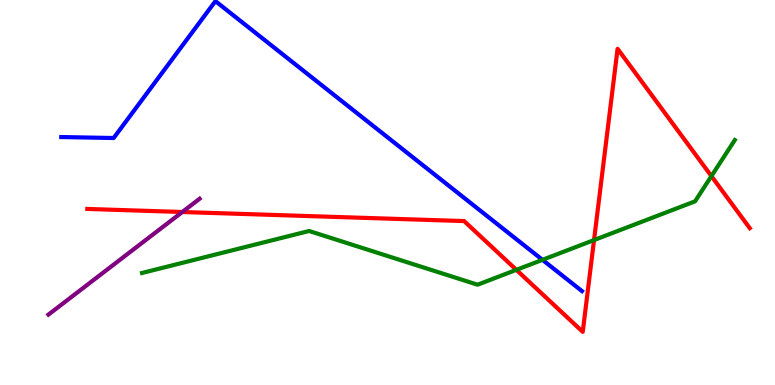[{'lines': ['blue', 'red'], 'intersections': []}, {'lines': ['green', 'red'], 'intersections': [{'x': 6.66, 'y': 2.99}, {'x': 7.67, 'y': 3.76}, {'x': 9.18, 'y': 5.43}]}, {'lines': ['purple', 'red'], 'intersections': [{'x': 2.35, 'y': 4.49}]}, {'lines': ['blue', 'green'], 'intersections': [{'x': 7.0, 'y': 3.25}]}, {'lines': ['blue', 'purple'], 'intersections': []}, {'lines': ['green', 'purple'], 'intersections': []}]